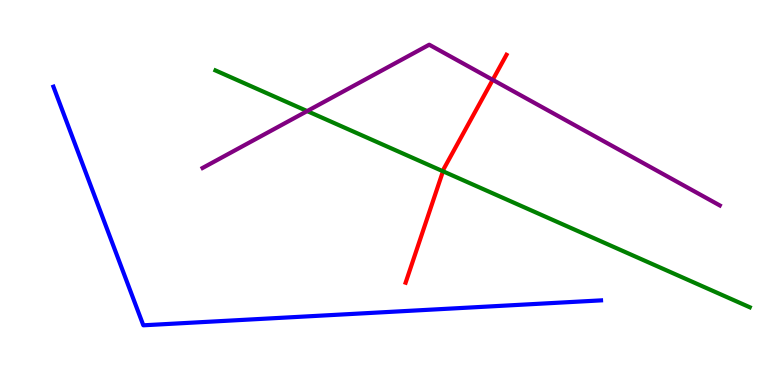[{'lines': ['blue', 'red'], 'intersections': []}, {'lines': ['green', 'red'], 'intersections': [{'x': 5.72, 'y': 5.55}]}, {'lines': ['purple', 'red'], 'intersections': [{'x': 6.36, 'y': 7.93}]}, {'lines': ['blue', 'green'], 'intersections': []}, {'lines': ['blue', 'purple'], 'intersections': []}, {'lines': ['green', 'purple'], 'intersections': [{'x': 3.96, 'y': 7.11}]}]